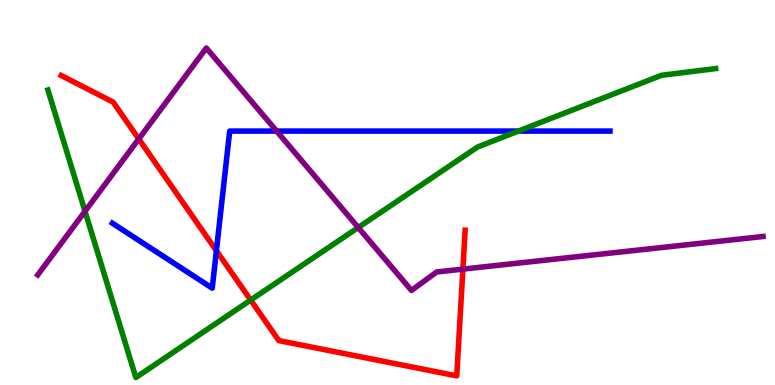[{'lines': ['blue', 'red'], 'intersections': [{'x': 2.79, 'y': 3.49}]}, {'lines': ['green', 'red'], 'intersections': [{'x': 3.23, 'y': 2.21}]}, {'lines': ['purple', 'red'], 'intersections': [{'x': 1.79, 'y': 6.39}, {'x': 5.97, 'y': 3.01}]}, {'lines': ['blue', 'green'], 'intersections': [{'x': 6.69, 'y': 6.6}]}, {'lines': ['blue', 'purple'], 'intersections': [{'x': 3.57, 'y': 6.6}]}, {'lines': ['green', 'purple'], 'intersections': [{'x': 1.1, 'y': 4.51}, {'x': 4.62, 'y': 4.09}]}]